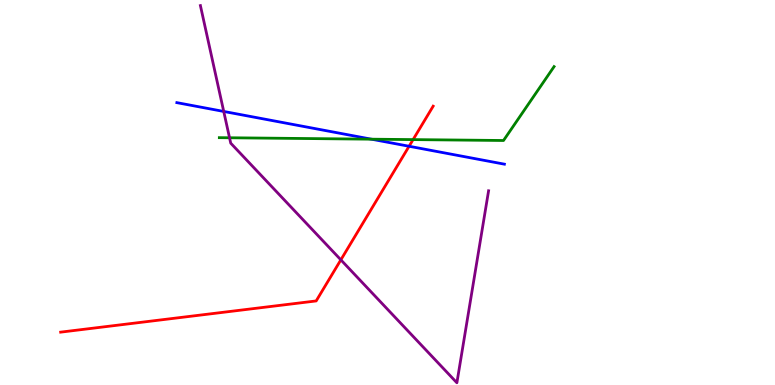[{'lines': ['blue', 'red'], 'intersections': [{'x': 5.28, 'y': 6.2}]}, {'lines': ['green', 'red'], 'intersections': [{'x': 5.33, 'y': 6.37}]}, {'lines': ['purple', 'red'], 'intersections': [{'x': 4.4, 'y': 3.25}]}, {'lines': ['blue', 'green'], 'intersections': [{'x': 4.79, 'y': 6.38}]}, {'lines': ['blue', 'purple'], 'intersections': [{'x': 2.89, 'y': 7.11}]}, {'lines': ['green', 'purple'], 'intersections': [{'x': 2.96, 'y': 6.42}]}]